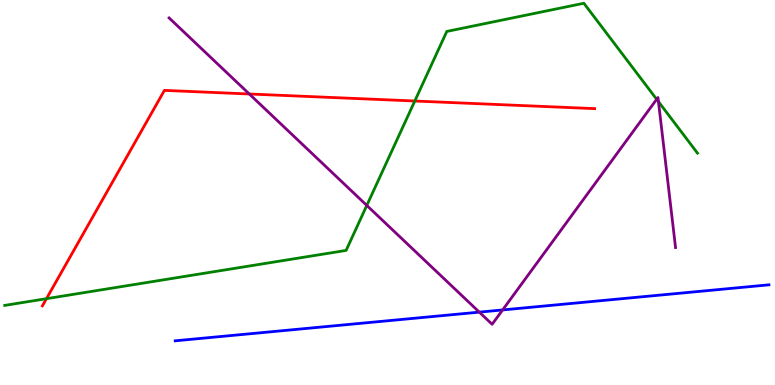[{'lines': ['blue', 'red'], 'intersections': []}, {'lines': ['green', 'red'], 'intersections': [{'x': 0.6, 'y': 2.24}, {'x': 5.35, 'y': 7.38}]}, {'lines': ['purple', 'red'], 'intersections': [{'x': 3.22, 'y': 7.56}]}, {'lines': ['blue', 'green'], 'intersections': []}, {'lines': ['blue', 'purple'], 'intersections': [{'x': 6.18, 'y': 1.89}, {'x': 6.49, 'y': 1.95}]}, {'lines': ['green', 'purple'], 'intersections': [{'x': 4.73, 'y': 4.66}, {'x': 8.47, 'y': 7.42}, {'x': 8.5, 'y': 7.36}]}]